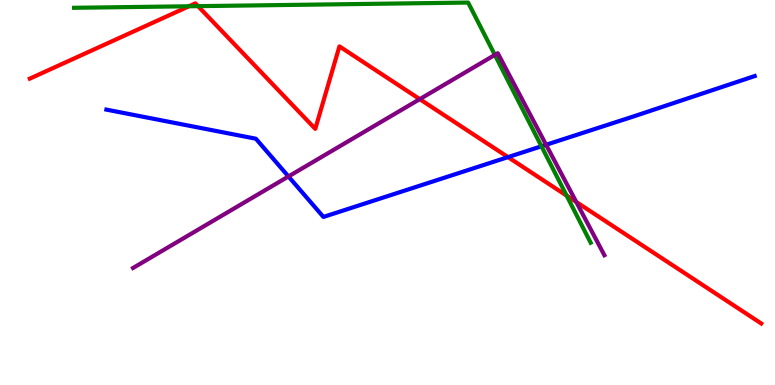[{'lines': ['blue', 'red'], 'intersections': [{'x': 6.55, 'y': 5.92}]}, {'lines': ['green', 'red'], 'intersections': [{'x': 2.44, 'y': 9.84}, {'x': 2.56, 'y': 9.84}, {'x': 7.31, 'y': 4.92}]}, {'lines': ['purple', 'red'], 'intersections': [{'x': 5.42, 'y': 7.42}, {'x': 7.44, 'y': 4.75}]}, {'lines': ['blue', 'green'], 'intersections': [{'x': 6.99, 'y': 6.2}]}, {'lines': ['blue', 'purple'], 'intersections': [{'x': 3.72, 'y': 5.42}, {'x': 7.05, 'y': 6.24}]}, {'lines': ['green', 'purple'], 'intersections': [{'x': 6.39, 'y': 8.57}]}]